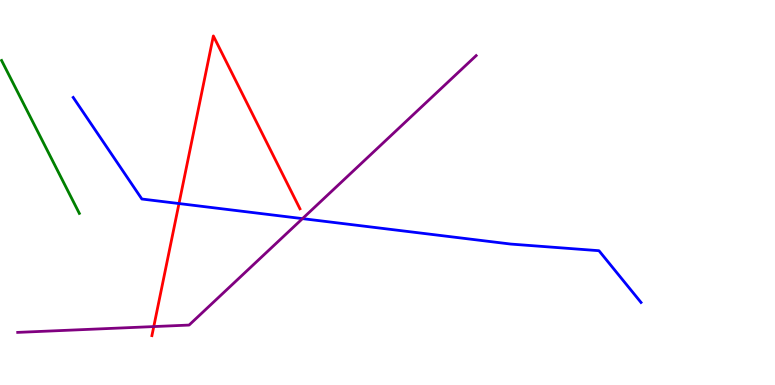[{'lines': ['blue', 'red'], 'intersections': [{'x': 2.31, 'y': 4.71}]}, {'lines': ['green', 'red'], 'intersections': []}, {'lines': ['purple', 'red'], 'intersections': [{'x': 1.98, 'y': 1.52}]}, {'lines': ['blue', 'green'], 'intersections': []}, {'lines': ['blue', 'purple'], 'intersections': [{'x': 3.9, 'y': 4.32}]}, {'lines': ['green', 'purple'], 'intersections': []}]